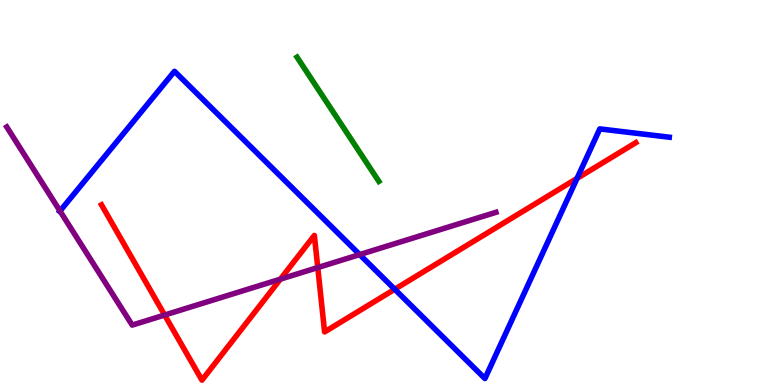[{'lines': ['blue', 'red'], 'intersections': [{'x': 5.09, 'y': 2.49}, {'x': 7.45, 'y': 5.37}]}, {'lines': ['green', 'red'], 'intersections': []}, {'lines': ['purple', 'red'], 'intersections': [{'x': 2.12, 'y': 1.82}, {'x': 3.62, 'y': 2.75}, {'x': 4.1, 'y': 3.05}]}, {'lines': ['blue', 'green'], 'intersections': []}, {'lines': ['blue', 'purple'], 'intersections': [{'x': 0.774, 'y': 4.52}, {'x': 4.64, 'y': 3.39}]}, {'lines': ['green', 'purple'], 'intersections': []}]